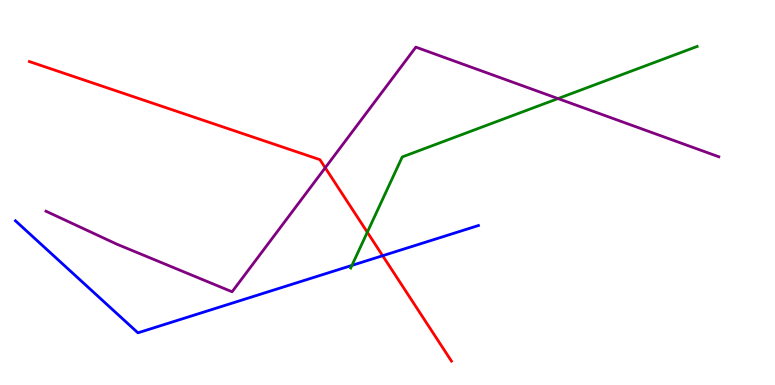[{'lines': ['blue', 'red'], 'intersections': [{'x': 4.94, 'y': 3.36}]}, {'lines': ['green', 'red'], 'intersections': [{'x': 4.74, 'y': 3.97}]}, {'lines': ['purple', 'red'], 'intersections': [{'x': 4.2, 'y': 5.64}]}, {'lines': ['blue', 'green'], 'intersections': [{'x': 4.54, 'y': 3.11}]}, {'lines': ['blue', 'purple'], 'intersections': []}, {'lines': ['green', 'purple'], 'intersections': [{'x': 7.2, 'y': 7.44}]}]